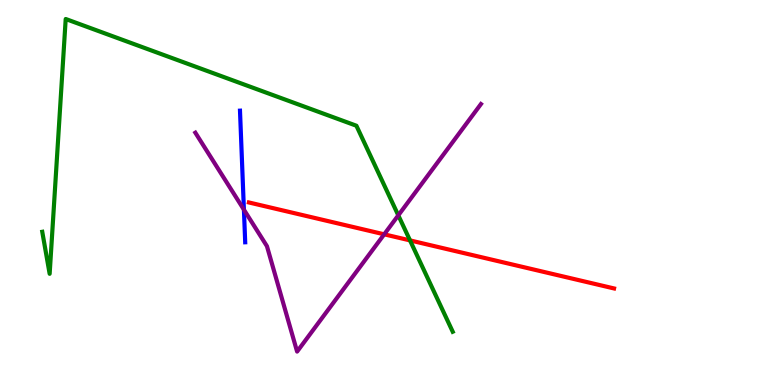[{'lines': ['blue', 'red'], 'intersections': []}, {'lines': ['green', 'red'], 'intersections': [{'x': 5.29, 'y': 3.76}]}, {'lines': ['purple', 'red'], 'intersections': [{'x': 4.96, 'y': 3.91}]}, {'lines': ['blue', 'green'], 'intersections': []}, {'lines': ['blue', 'purple'], 'intersections': [{'x': 3.15, 'y': 4.55}]}, {'lines': ['green', 'purple'], 'intersections': [{'x': 5.14, 'y': 4.41}]}]